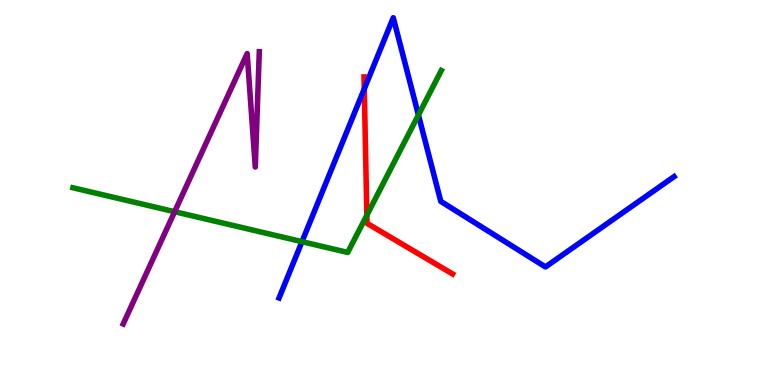[{'lines': ['blue', 'red'], 'intersections': [{'x': 4.7, 'y': 7.69}]}, {'lines': ['green', 'red'], 'intersections': [{'x': 4.73, 'y': 4.41}]}, {'lines': ['purple', 'red'], 'intersections': []}, {'lines': ['blue', 'green'], 'intersections': [{'x': 3.9, 'y': 3.72}, {'x': 5.4, 'y': 7.01}]}, {'lines': ['blue', 'purple'], 'intersections': []}, {'lines': ['green', 'purple'], 'intersections': [{'x': 2.25, 'y': 4.5}]}]